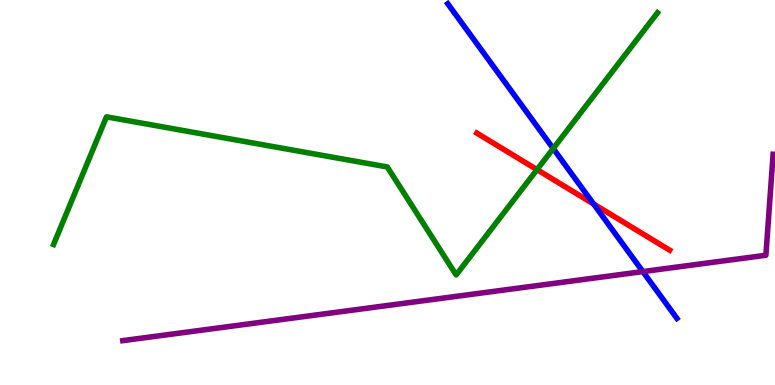[{'lines': ['blue', 'red'], 'intersections': [{'x': 7.66, 'y': 4.7}]}, {'lines': ['green', 'red'], 'intersections': [{'x': 6.93, 'y': 5.59}]}, {'lines': ['purple', 'red'], 'intersections': []}, {'lines': ['blue', 'green'], 'intersections': [{'x': 7.14, 'y': 6.14}]}, {'lines': ['blue', 'purple'], 'intersections': [{'x': 8.29, 'y': 2.95}]}, {'lines': ['green', 'purple'], 'intersections': []}]